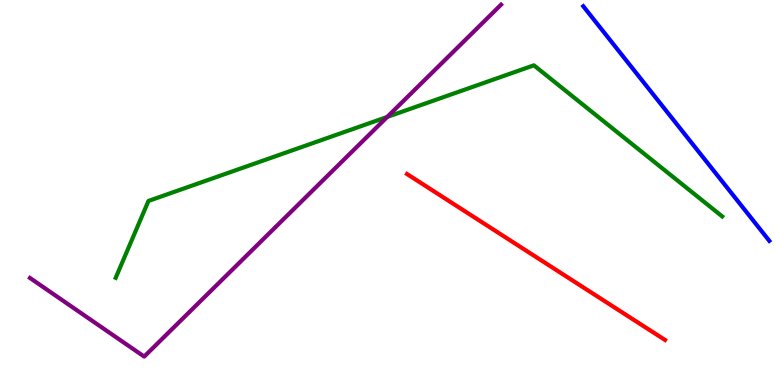[{'lines': ['blue', 'red'], 'intersections': []}, {'lines': ['green', 'red'], 'intersections': []}, {'lines': ['purple', 'red'], 'intersections': []}, {'lines': ['blue', 'green'], 'intersections': []}, {'lines': ['blue', 'purple'], 'intersections': []}, {'lines': ['green', 'purple'], 'intersections': [{'x': 5.0, 'y': 6.96}]}]